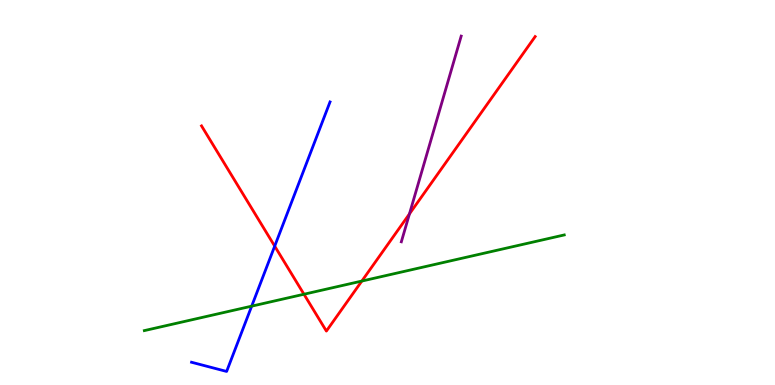[{'lines': ['blue', 'red'], 'intersections': [{'x': 3.54, 'y': 3.61}]}, {'lines': ['green', 'red'], 'intersections': [{'x': 3.92, 'y': 2.36}, {'x': 4.67, 'y': 2.7}]}, {'lines': ['purple', 'red'], 'intersections': [{'x': 5.28, 'y': 4.44}]}, {'lines': ['blue', 'green'], 'intersections': [{'x': 3.25, 'y': 2.05}]}, {'lines': ['blue', 'purple'], 'intersections': []}, {'lines': ['green', 'purple'], 'intersections': []}]